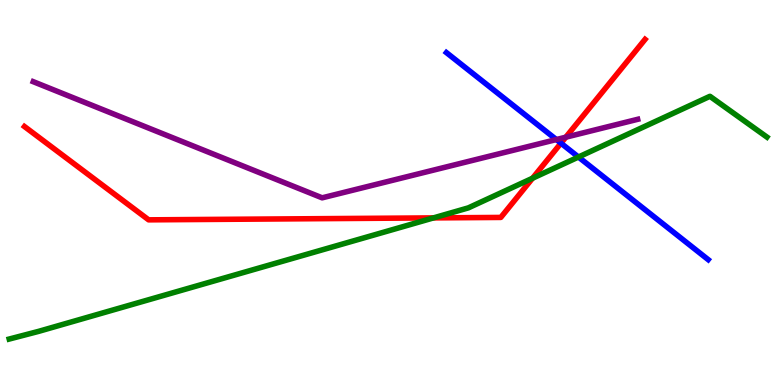[{'lines': ['blue', 'red'], 'intersections': [{'x': 7.24, 'y': 6.28}]}, {'lines': ['green', 'red'], 'intersections': [{'x': 5.59, 'y': 4.34}, {'x': 6.87, 'y': 5.37}]}, {'lines': ['purple', 'red'], 'intersections': [{'x': 7.3, 'y': 6.44}]}, {'lines': ['blue', 'green'], 'intersections': [{'x': 7.46, 'y': 5.92}]}, {'lines': ['blue', 'purple'], 'intersections': [{'x': 7.18, 'y': 6.38}]}, {'lines': ['green', 'purple'], 'intersections': []}]